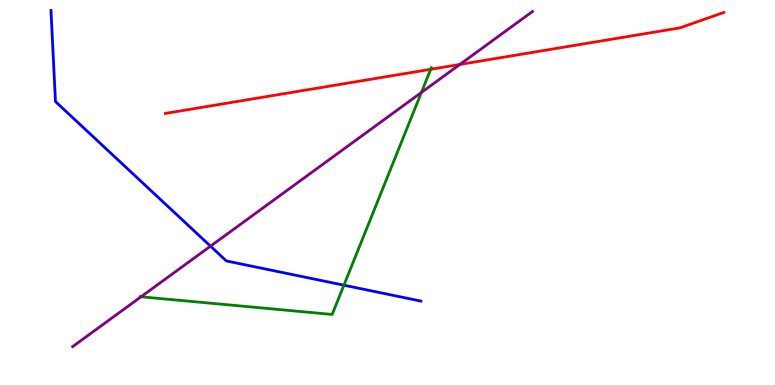[{'lines': ['blue', 'red'], 'intersections': []}, {'lines': ['green', 'red'], 'intersections': [{'x': 5.56, 'y': 8.2}]}, {'lines': ['purple', 'red'], 'intersections': [{'x': 5.93, 'y': 8.33}]}, {'lines': ['blue', 'green'], 'intersections': [{'x': 4.44, 'y': 2.59}]}, {'lines': ['blue', 'purple'], 'intersections': [{'x': 2.72, 'y': 3.61}]}, {'lines': ['green', 'purple'], 'intersections': [{'x': 1.82, 'y': 2.29}, {'x': 5.44, 'y': 7.6}]}]